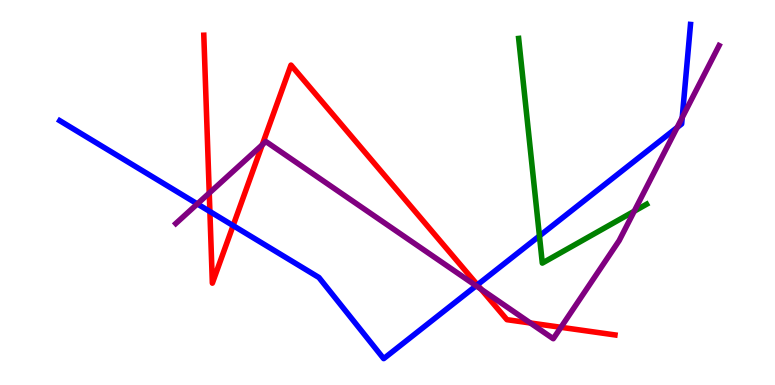[{'lines': ['blue', 'red'], 'intersections': [{'x': 2.71, 'y': 4.51}, {'x': 3.01, 'y': 4.14}, {'x': 6.16, 'y': 2.6}]}, {'lines': ['green', 'red'], 'intersections': []}, {'lines': ['purple', 'red'], 'intersections': [{'x': 2.7, 'y': 4.99}, {'x': 3.38, 'y': 6.24}, {'x': 6.21, 'y': 2.49}, {'x': 6.84, 'y': 1.61}, {'x': 7.24, 'y': 1.5}]}, {'lines': ['blue', 'green'], 'intersections': [{'x': 6.96, 'y': 3.87}]}, {'lines': ['blue', 'purple'], 'intersections': [{'x': 2.55, 'y': 4.7}, {'x': 6.14, 'y': 2.58}, {'x': 8.74, 'y': 6.69}, {'x': 8.8, 'y': 6.95}]}, {'lines': ['green', 'purple'], 'intersections': [{'x': 8.18, 'y': 4.51}]}]